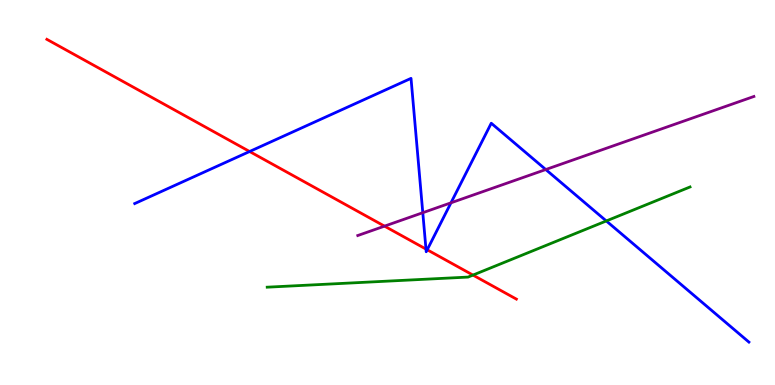[{'lines': ['blue', 'red'], 'intersections': [{'x': 3.22, 'y': 6.06}, {'x': 5.5, 'y': 3.53}, {'x': 5.51, 'y': 3.51}]}, {'lines': ['green', 'red'], 'intersections': [{'x': 6.1, 'y': 2.86}]}, {'lines': ['purple', 'red'], 'intersections': [{'x': 4.96, 'y': 4.13}]}, {'lines': ['blue', 'green'], 'intersections': [{'x': 7.82, 'y': 4.26}]}, {'lines': ['blue', 'purple'], 'intersections': [{'x': 5.46, 'y': 4.48}, {'x': 5.82, 'y': 4.73}, {'x': 7.04, 'y': 5.6}]}, {'lines': ['green', 'purple'], 'intersections': []}]